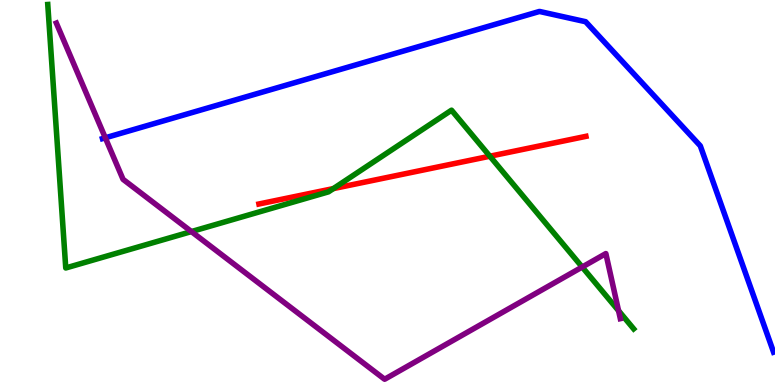[{'lines': ['blue', 'red'], 'intersections': []}, {'lines': ['green', 'red'], 'intersections': [{'x': 4.3, 'y': 5.1}, {'x': 6.32, 'y': 5.94}]}, {'lines': ['purple', 'red'], 'intersections': []}, {'lines': ['blue', 'green'], 'intersections': []}, {'lines': ['blue', 'purple'], 'intersections': [{'x': 1.36, 'y': 6.42}]}, {'lines': ['green', 'purple'], 'intersections': [{'x': 2.47, 'y': 3.99}, {'x': 7.51, 'y': 3.06}, {'x': 7.98, 'y': 1.93}]}]